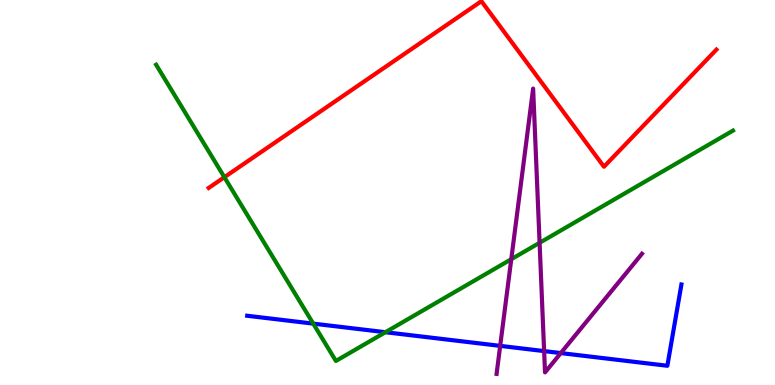[{'lines': ['blue', 'red'], 'intersections': []}, {'lines': ['green', 'red'], 'intersections': [{'x': 2.9, 'y': 5.4}]}, {'lines': ['purple', 'red'], 'intersections': []}, {'lines': ['blue', 'green'], 'intersections': [{'x': 4.04, 'y': 1.59}, {'x': 4.97, 'y': 1.37}]}, {'lines': ['blue', 'purple'], 'intersections': [{'x': 6.45, 'y': 1.02}, {'x': 7.02, 'y': 0.881}, {'x': 7.24, 'y': 0.829}]}, {'lines': ['green', 'purple'], 'intersections': [{'x': 6.6, 'y': 3.27}, {'x': 6.96, 'y': 3.69}]}]